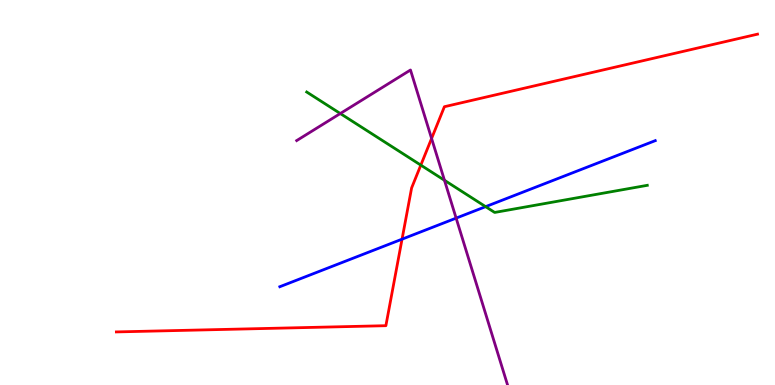[{'lines': ['blue', 'red'], 'intersections': [{'x': 5.19, 'y': 3.79}]}, {'lines': ['green', 'red'], 'intersections': [{'x': 5.43, 'y': 5.71}]}, {'lines': ['purple', 'red'], 'intersections': [{'x': 5.57, 'y': 6.4}]}, {'lines': ['blue', 'green'], 'intersections': [{'x': 6.27, 'y': 4.63}]}, {'lines': ['blue', 'purple'], 'intersections': [{'x': 5.89, 'y': 4.33}]}, {'lines': ['green', 'purple'], 'intersections': [{'x': 4.39, 'y': 7.05}, {'x': 5.74, 'y': 5.32}]}]